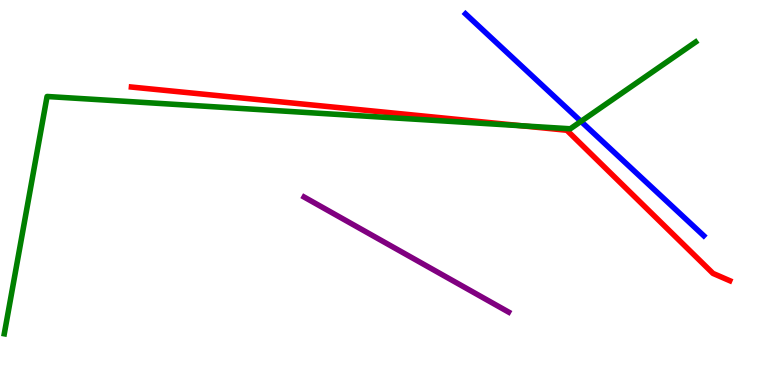[{'lines': ['blue', 'red'], 'intersections': []}, {'lines': ['green', 'red'], 'intersections': [{'x': 6.73, 'y': 6.73}]}, {'lines': ['purple', 'red'], 'intersections': []}, {'lines': ['blue', 'green'], 'intersections': [{'x': 7.5, 'y': 6.85}]}, {'lines': ['blue', 'purple'], 'intersections': []}, {'lines': ['green', 'purple'], 'intersections': []}]